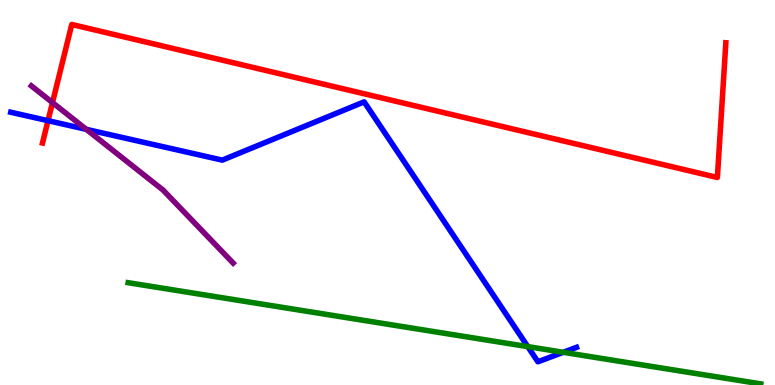[{'lines': ['blue', 'red'], 'intersections': [{'x': 0.62, 'y': 6.87}]}, {'lines': ['green', 'red'], 'intersections': []}, {'lines': ['purple', 'red'], 'intersections': [{'x': 0.677, 'y': 7.34}]}, {'lines': ['blue', 'green'], 'intersections': [{'x': 6.81, 'y': 0.997}, {'x': 7.27, 'y': 0.849}]}, {'lines': ['blue', 'purple'], 'intersections': [{'x': 1.11, 'y': 6.64}]}, {'lines': ['green', 'purple'], 'intersections': []}]